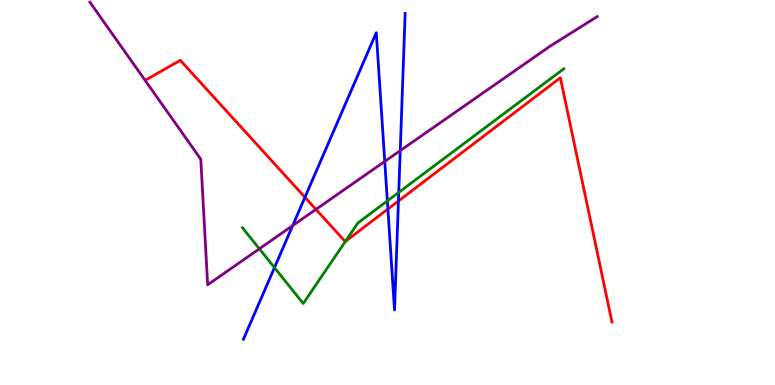[{'lines': ['blue', 'red'], 'intersections': [{'x': 3.93, 'y': 4.88}, {'x': 5.0, 'y': 4.57}, {'x': 5.14, 'y': 4.78}]}, {'lines': ['green', 'red'], 'intersections': [{'x': 4.46, 'y': 3.73}]}, {'lines': ['purple', 'red'], 'intersections': [{'x': 4.08, 'y': 4.56}]}, {'lines': ['blue', 'green'], 'intersections': [{'x': 3.54, 'y': 3.05}, {'x': 5.0, 'y': 4.78}, {'x': 5.15, 'y': 5.0}]}, {'lines': ['blue', 'purple'], 'intersections': [{'x': 3.78, 'y': 4.14}, {'x': 4.96, 'y': 5.81}, {'x': 5.16, 'y': 6.09}]}, {'lines': ['green', 'purple'], 'intersections': [{'x': 3.35, 'y': 3.54}]}]